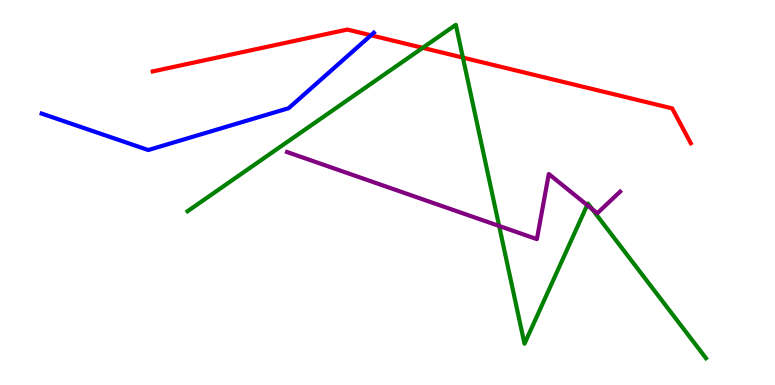[{'lines': ['blue', 'red'], 'intersections': [{'x': 4.79, 'y': 9.08}]}, {'lines': ['green', 'red'], 'intersections': [{'x': 5.45, 'y': 8.76}, {'x': 5.97, 'y': 8.5}]}, {'lines': ['purple', 'red'], 'intersections': []}, {'lines': ['blue', 'green'], 'intersections': []}, {'lines': ['blue', 'purple'], 'intersections': []}, {'lines': ['green', 'purple'], 'intersections': [{'x': 6.44, 'y': 4.13}, {'x': 7.58, 'y': 4.67}, {'x': 7.64, 'y': 4.57}]}]